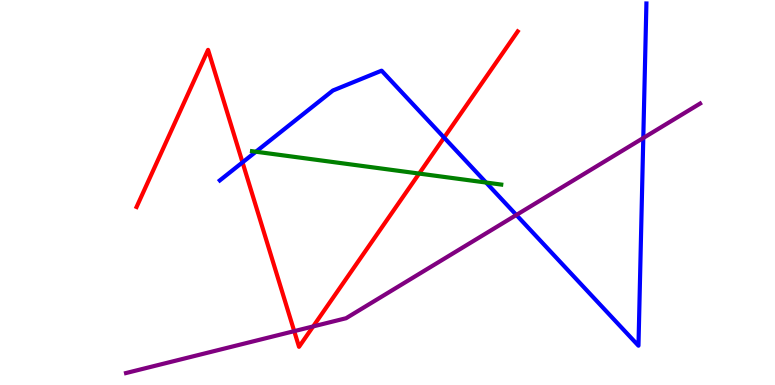[{'lines': ['blue', 'red'], 'intersections': [{'x': 3.13, 'y': 5.78}, {'x': 5.73, 'y': 6.43}]}, {'lines': ['green', 'red'], 'intersections': [{'x': 5.41, 'y': 5.49}]}, {'lines': ['purple', 'red'], 'intersections': [{'x': 3.8, 'y': 1.4}, {'x': 4.04, 'y': 1.52}]}, {'lines': ['blue', 'green'], 'intersections': [{'x': 3.3, 'y': 6.06}, {'x': 6.27, 'y': 5.26}]}, {'lines': ['blue', 'purple'], 'intersections': [{'x': 6.66, 'y': 4.42}, {'x': 8.3, 'y': 6.42}]}, {'lines': ['green', 'purple'], 'intersections': []}]